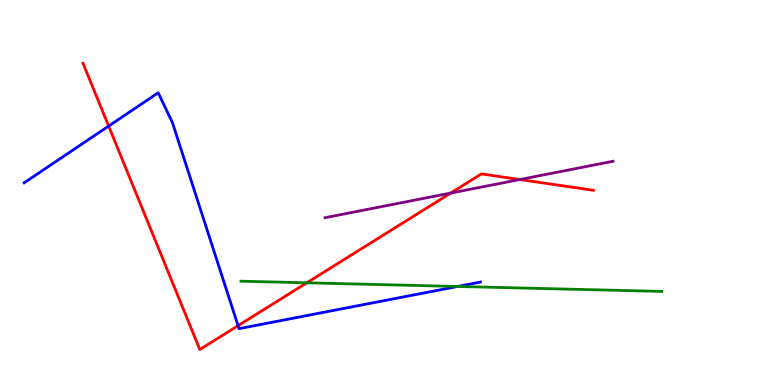[{'lines': ['blue', 'red'], 'intersections': [{'x': 1.4, 'y': 6.73}, {'x': 3.07, 'y': 1.54}]}, {'lines': ['green', 'red'], 'intersections': [{'x': 3.96, 'y': 2.65}]}, {'lines': ['purple', 'red'], 'intersections': [{'x': 5.82, 'y': 4.98}, {'x': 6.71, 'y': 5.34}]}, {'lines': ['blue', 'green'], 'intersections': [{'x': 5.9, 'y': 2.56}]}, {'lines': ['blue', 'purple'], 'intersections': []}, {'lines': ['green', 'purple'], 'intersections': []}]